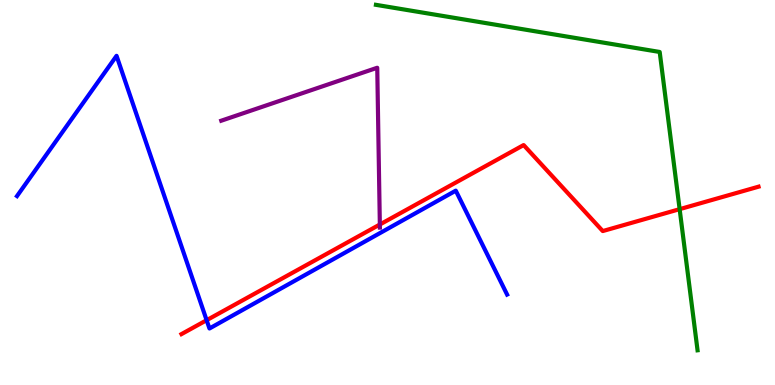[{'lines': ['blue', 'red'], 'intersections': [{'x': 2.67, 'y': 1.68}]}, {'lines': ['green', 'red'], 'intersections': [{'x': 8.77, 'y': 4.57}]}, {'lines': ['purple', 'red'], 'intersections': [{'x': 4.9, 'y': 4.17}]}, {'lines': ['blue', 'green'], 'intersections': []}, {'lines': ['blue', 'purple'], 'intersections': []}, {'lines': ['green', 'purple'], 'intersections': []}]